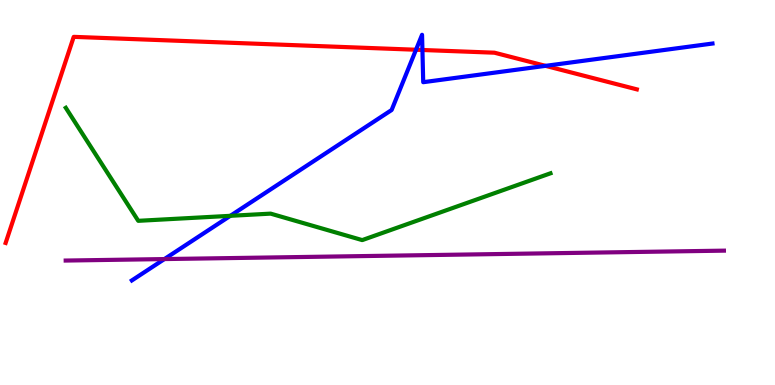[{'lines': ['blue', 'red'], 'intersections': [{'x': 5.37, 'y': 8.71}, {'x': 5.45, 'y': 8.7}, {'x': 7.04, 'y': 8.29}]}, {'lines': ['green', 'red'], 'intersections': []}, {'lines': ['purple', 'red'], 'intersections': []}, {'lines': ['blue', 'green'], 'intersections': [{'x': 2.97, 'y': 4.39}]}, {'lines': ['blue', 'purple'], 'intersections': [{'x': 2.12, 'y': 3.27}]}, {'lines': ['green', 'purple'], 'intersections': []}]